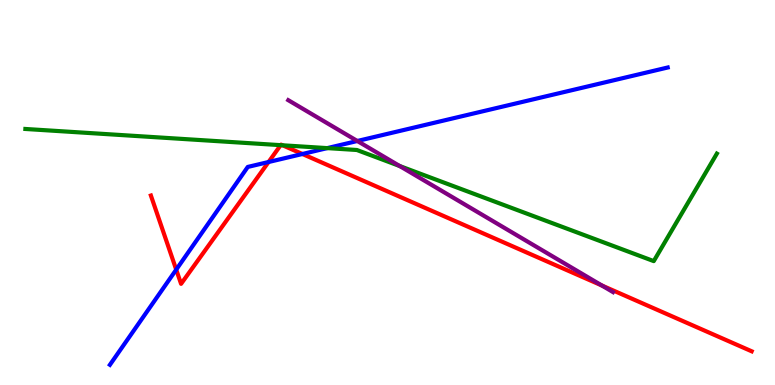[{'lines': ['blue', 'red'], 'intersections': [{'x': 2.27, 'y': 3.0}, {'x': 3.47, 'y': 5.79}, {'x': 3.9, 'y': 6.0}]}, {'lines': ['green', 'red'], 'intersections': [{'x': 3.62, 'y': 6.23}, {'x': 3.65, 'y': 6.23}]}, {'lines': ['purple', 'red'], 'intersections': [{'x': 7.77, 'y': 2.58}]}, {'lines': ['blue', 'green'], 'intersections': [{'x': 4.22, 'y': 6.15}]}, {'lines': ['blue', 'purple'], 'intersections': [{'x': 4.61, 'y': 6.34}]}, {'lines': ['green', 'purple'], 'intersections': [{'x': 5.16, 'y': 5.69}]}]